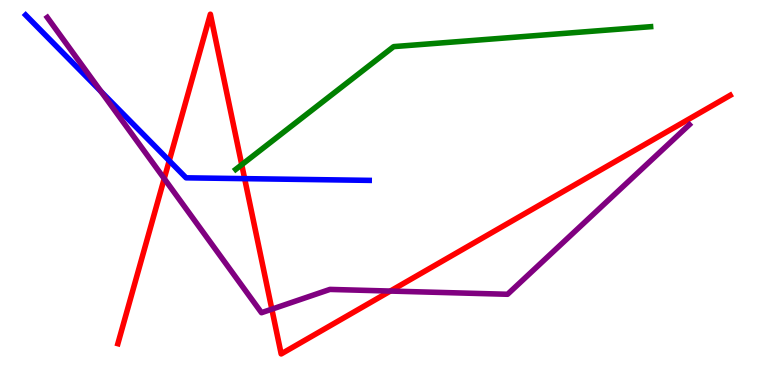[{'lines': ['blue', 'red'], 'intersections': [{'x': 2.18, 'y': 5.83}, {'x': 3.16, 'y': 5.36}]}, {'lines': ['green', 'red'], 'intersections': [{'x': 3.12, 'y': 5.72}]}, {'lines': ['purple', 'red'], 'intersections': [{'x': 2.12, 'y': 5.36}, {'x': 3.51, 'y': 1.97}, {'x': 5.04, 'y': 2.44}]}, {'lines': ['blue', 'green'], 'intersections': []}, {'lines': ['blue', 'purple'], 'intersections': [{'x': 1.3, 'y': 7.62}]}, {'lines': ['green', 'purple'], 'intersections': []}]